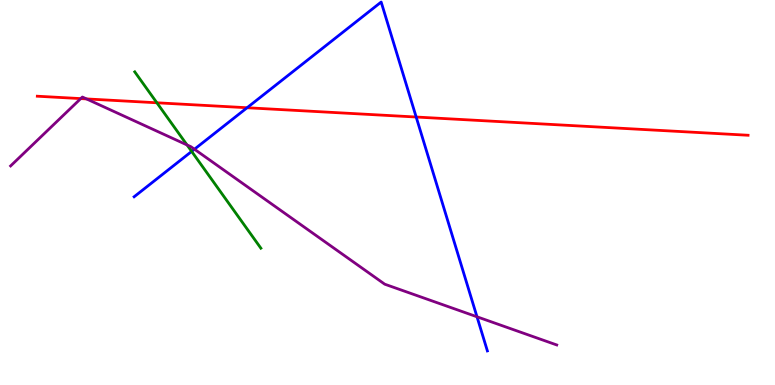[{'lines': ['blue', 'red'], 'intersections': [{'x': 3.19, 'y': 7.2}, {'x': 5.37, 'y': 6.96}]}, {'lines': ['green', 'red'], 'intersections': [{'x': 2.02, 'y': 7.33}]}, {'lines': ['purple', 'red'], 'intersections': [{'x': 1.04, 'y': 7.44}, {'x': 1.12, 'y': 7.43}]}, {'lines': ['blue', 'green'], 'intersections': [{'x': 2.47, 'y': 6.07}]}, {'lines': ['blue', 'purple'], 'intersections': [{'x': 2.51, 'y': 6.12}, {'x': 6.15, 'y': 1.77}]}, {'lines': ['green', 'purple'], 'intersections': [{'x': 2.41, 'y': 6.24}]}]